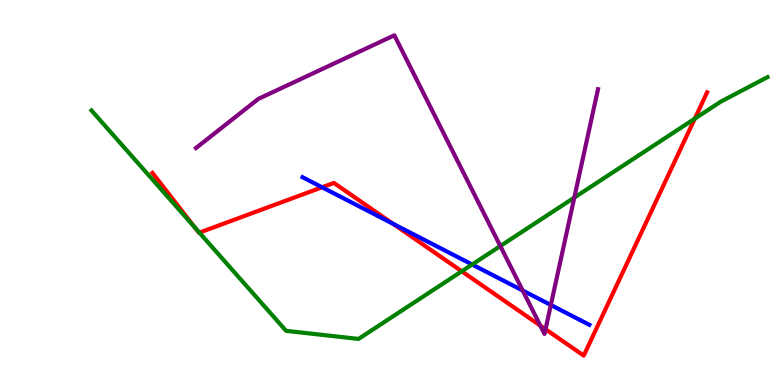[{'lines': ['blue', 'red'], 'intersections': [{'x': 4.16, 'y': 5.14}, {'x': 5.07, 'y': 4.19}]}, {'lines': ['green', 'red'], 'intersections': [{'x': 2.52, 'y': 4.09}, {'x': 2.57, 'y': 3.96}, {'x': 5.96, 'y': 2.95}, {'x': 8.96, 'y': 6.92}]}, {'lines': ['purple', 'red'], 'intersections': [{'x': 6.97, 'y': 1.54}, {'x': 7.04, 'y': 1.45}]}, {'lines': ['blue', 'green'], 'intersections': [{'x': 6.09, 'y': 3.13}]}, {'lines': ['blue', 'purple'], 'intersections': [{'x': 6.74, 'y': 2.45}, {'x': 7.11, 'y': 2.08}]}, {'lines': ['green', 'purple'], 'intersections': [{'x': 6.46, 'y': 3.61}, {'x': 7.41, 'y': 4.87}]}]